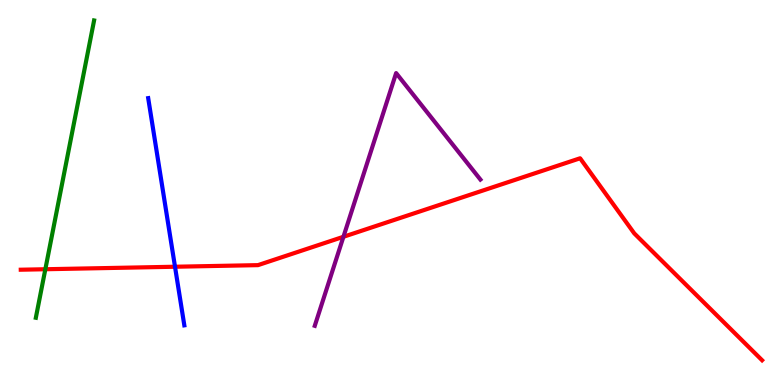[{'lines': ['blue', 'red'], 'intersections': [{'x': 2.26, 'y': 3.07}]}, {'lines': ['green', 'red'], 'intersections': [{'x': 0.585, 'y': 3.01}]}, {'lines': ['purple', 'red'], 'intersections': [{'x': 4.43, 'y': 3.85}]}, {'lines': ['blue', 'green'], 'intersections': []}, {'lines': ['blue', 'purple'], 'intersections': []}, {'lines': ['green', 'purple'], 'intersections': []}]